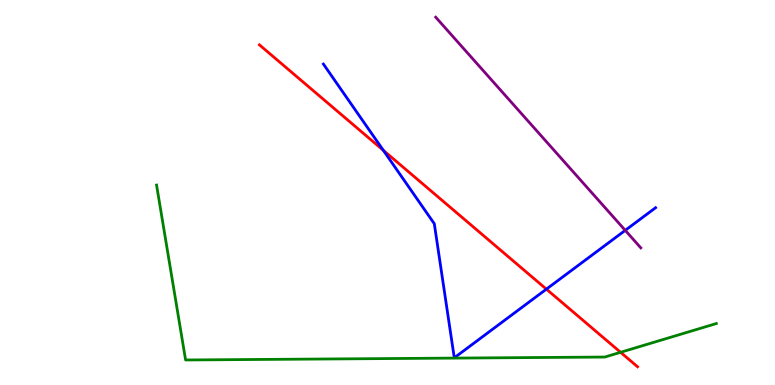[{'lines': ['blue', 'red'], 'intersections': [{'x': 4.95, 'y': 6.1}, {'x': 7.05, 'y': 2.49}]}, {'lines': ['green', 'red'], 'intersections': [{'x': 8.01, 'y': 0.849}]}, {'lines': ['purple', 'red'], 'intersections': []}, {'lines': ['blue', 'green'], 'intersections': []}, {'lines': ['blue', 'purple'], 'intersections': [{'x': 8.07, 'y': 4.02}]}, {'lines': ['green', 'purple'], 'intersections': []}]